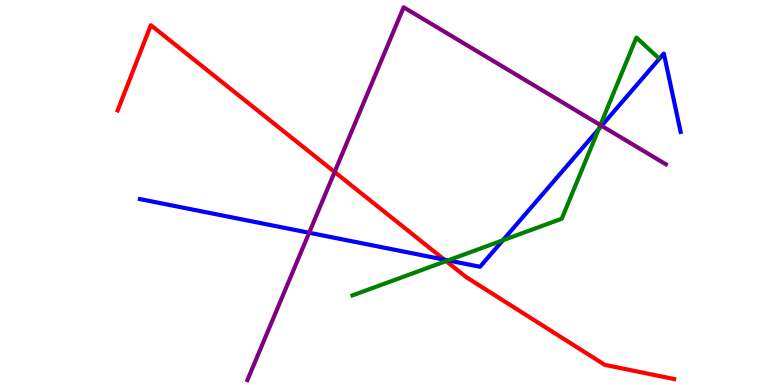[{'lines': ['blue', 'red'], 'intersections': [{'x': 5.73, 'y': 3.26}]}, {'lines': ['green', 'red'], 'intersections': [{'x': 5.76, 'y': 3.22}]}, {'lines': ['purple', 'red'], 'intersections': [{'x': 4.32, 'y': 5.53}]}, {'lines': ['blue', 'green'], 'intersections': [{'x': 5.78, 'y': 3.24}, {'x': 6.49, 'y': 3.76}, {'x': 7.72, 'y': 6.65}]}, {'lines': ['blue', 'purple'], 'intersections': [{'x': 3.99, 'y': 3.95}, {'x': 7.76, 'y': 6.73}]}, {'lines': ['green', 'purple'], 'intersections': [{'x': 7.75, 'y': 6.75}]}]